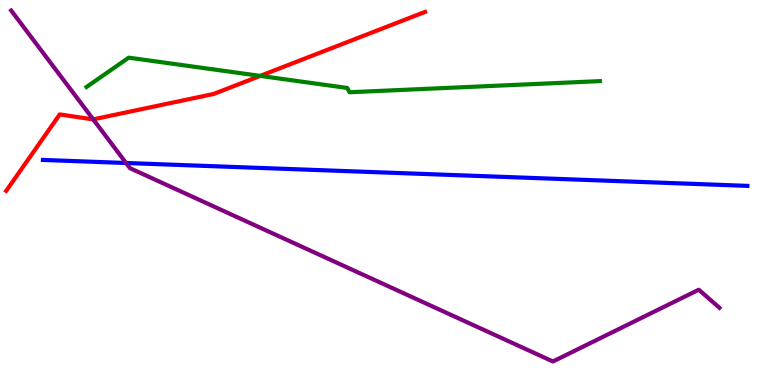[{'lines': ['blue', 'red'], 'intersections': []}, {'lines': ['green', 'red'], 'intersections': [{'x': 3.36, 'y': 8.03}]}, {'lines': ['purple', 'red'], 'intersections': [{'x': 1.2, 'y': 6.9}]}, {'lines': ['blue', 'green'], 'intersections': []}, {'lines': ['blue', 'purple'], 'intersections': [{'x': 1.63, 'y': 5.77}]}, {'lines': ['green', 'purple'], 'intersections': []}]